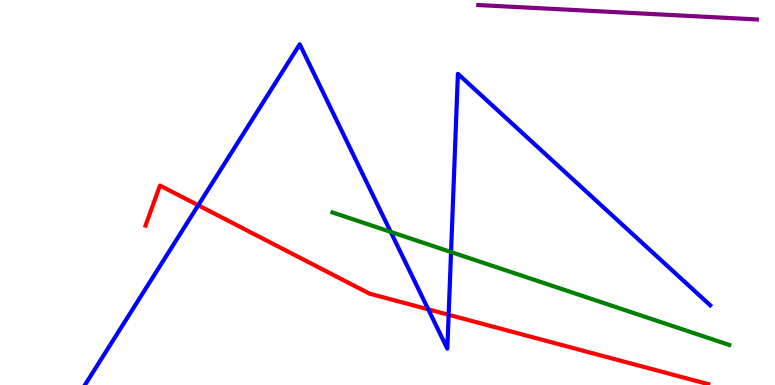[{'lines': ['blue', 'red'], 'intersections': [{'x': 2.56, 'y': 4.67}, {'x': 5.53, 'y': 1.96}, {'x': 5.79, 'y': 1.82}]}, {'lines': ['green', 'red'], 'intersections': []}, {'lines': ['purple', 'red'], 'intersections': []}, {'lines': ['blue', 'green'], 'intersections': [{'x': 5.04, 'y': 3.98}, {'x': 5.82, 'y': 3.45}]}, {'lines': ['blue', 'purple'], 'intersections': []}, {'lines': ['green', 'purple'], 'intersections': []}]